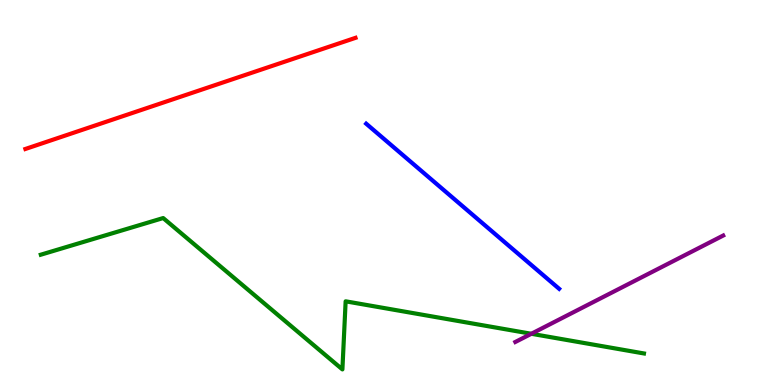[{'lines': ['blue', 'red'], 'intersections': []}, {'lines': ['green', 'red'], 'intersections': []}, {'lines': ['purple', 'red'], 'intersections': []}, {'lines': ['blue', 'green'], 'intersections': []}, {'lines': ['blue', 'purple'], 'intersections': []}, {'lines': ['green', 'purple'], 'intersections': [{'x': 6.86, 'y': 1.33}]}]